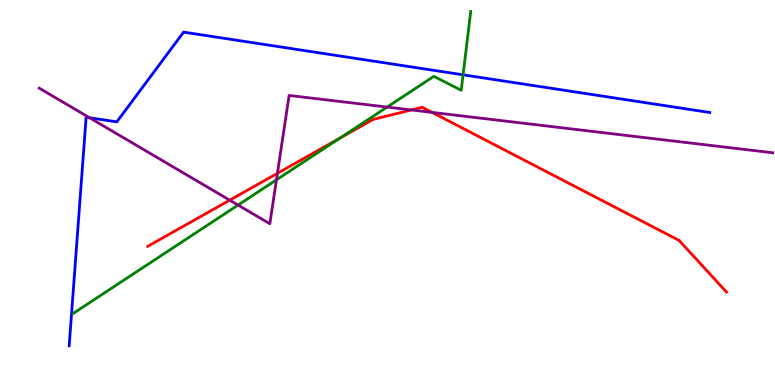[{'lines': ['blue', 'red'], 'intersections': []}, {'lines': ['green', 'red'], 'intersections': [{'x': 4.38, 'y': 6.41}]}, {'lines': ['purple', 'red'], 'intersections': [{'x': 2.96, 'y': 4.8}, {'x': 3.58, 'y': 5.5}, {'x': 5.31, 'y': 7.14}, {'x': 5.58, 'y': 7.08}]}, {'lines': ['blue', 'green'], 'intersections': [{'x': 5.98, 'y': 8.06}]}, {'lines': ['blue', 'purple'], 'intersections': [{'x': 1.16, 'y': 6.94}]}, {'lines': ['green', 'purple'], 'intersections': [{'x': 3.07, 'y': 4.67}, {'x': 3.57, 'y': 5.33}, {'x': 5.0, 'y': 7.22}]}]